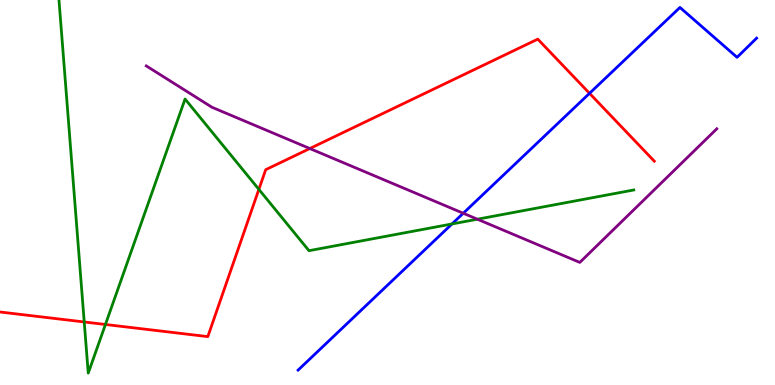[{'lines': ['blue', 'red'], 'intersections': [{'x': 7.61, 'y': 7.58}]}, {'lines': ['green', 'red'], 'intersections': [{'x': 1.09, 'y': 1.64}, {'x': 1.36, 'y': 1.57}, {'x': 3.34, 'y': 5.08}]}, {'lines': ['purple', 'red'], 'intersections': [{'x': 4.0, 'y': 6.14}]}, {'lines': ['blue', 'green'], 'intersections': [{'x': 5.83, 'y': 4.18}]}, {'lines': ['blue', 'purple'], 'intersections': [{'x': 5.98, 'y': 4.46}]}, {'lines': ['green', 'purple'], 'intersections': [{'x': 6.16, 'y': 4.31}]}]